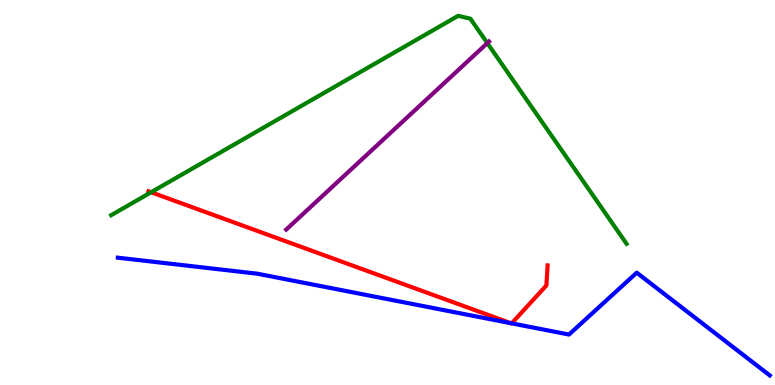[{'lines': ['blue', 'red'], 'intersections': [{'x': 6.59, 'y': 1.61}, {'x': 6.6, 'y': 1.6}]}, {'lines': ['green', 'red'], 'intersections': [{'x': 1.95, 'y': 5.01}]}, {'lines': ['purple', 'red'], 'intersections': []}, {'lines': ['blue', 'green'], 'intersections': []}, {'lines': ['blue', 'purple'], 'intersections': []}, {'lines': ['green', 'purple'], 'intersections': [{'x': 6.29, 'y': 8.88}]}]